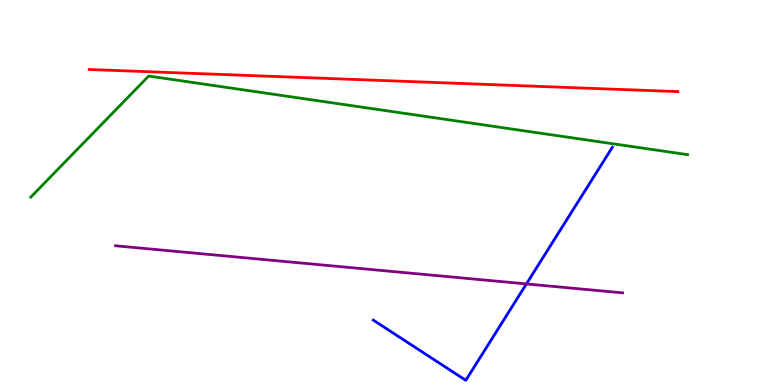[{'lines': ['blue', 'red'], 'intersections': []}, {'lines': ['green', 'red'], 'intersections': []}, {'lines': ['purple', 'red'], 'intersections': []}, {'lines': ['blue', 'green'], 'intersections': []}, {'lines': ['blue', 'purple'], 'intersections': [{'x': 6.79, 'y': 2.63}]}, {'lines': ['green', 'purple'], 'intersections': []}]